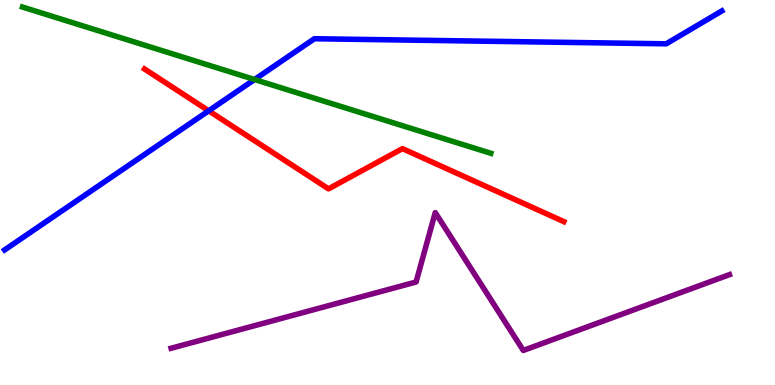[{'lines': ['blue', 'red'], 'intersections': [{'x': 2.69, 'y': 7.12}]}, {'lines': ['green', 'red'], 'intersections': []}, {'lines': ['purple', 'red'], 'intersections': []}, {'lines': ['blue', 'green'], 'intersections': [{'x': 3.28, 'y': 7.93}]}, {'lines': ['blue', 'purple'], 'intersections': []}, {'lines': ['green', 'purple'], 'intersections': []}]